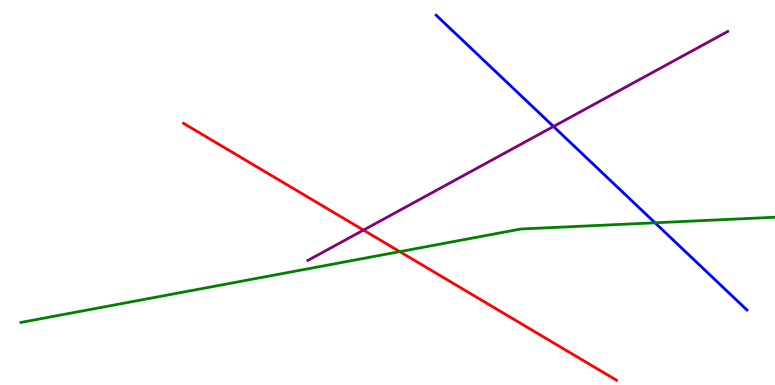[{'lines': ['blue', 'red'], 'intersections': []}, {'lines': ['green', 'red'], 'intersections': [{'x': 5.16, 'y': 3.46}]}, {'lines': ['purple', 'red'], 'intersections': [{'x': 4.69, 'y': 4.02}]}, {'lines': ['blue', 'green'], 'intersections': [{'x': 8.45, 'y': 4.21}]}, {'lines': ['blue', 'purple'], 'intersections': [{'x': 7.14, 'y': 6.71}]}, {'lines': ['green', 'purple'], 'intersections': []}]